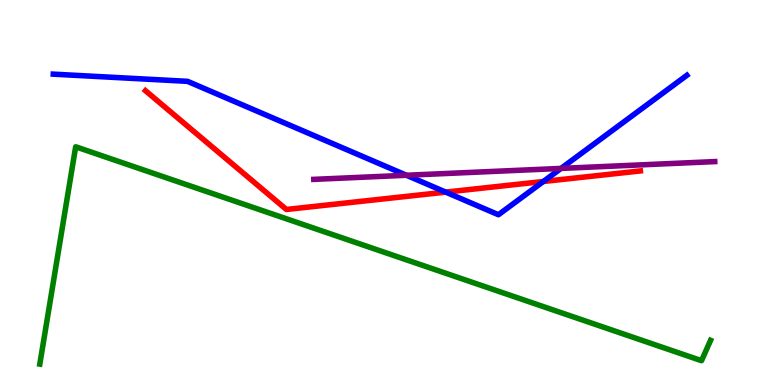[{'lines': ['blue', 'red'], 'intersections': [{'x': 5.75, 'y': 5.01}, {'x': 7.01, 'y': 5.29}]}, {'lines': ['green', 'red'], 'intersections': []}, {'lines': ['purple', 'red'], 'intersections': []}, {'lines': ['blue', 'green'], 'intersections': []}, {'lines': ['blue', 'purple'], 'intersections': [{'x': 5.24, 'y': 5.45}, {'x': 7.24, 'y': 5.63}]}, {'lines': ['green', 'purple'], 'intersections': []}]